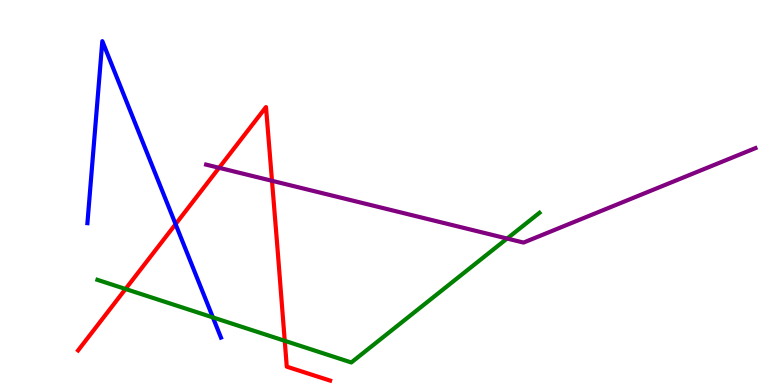[{'lines': ['blue', 'red'], 'intersections': [{'x': 2.27, 'y': 4.18}]}, {'lines': ['green', 'red'], 'intersections': [{'x': 1.62, 'y': 2.49}, {'x': 3.67, 'y': 1.15}]}, {'lines': ['purple', 'red'], 'intersections': [{'x': 2.83, 'y': 5.64}, {'x': 3.51, 'y': 5.3}]}, {'lines': ['blue', 'green'], 'intersections': [{'x': 2.75, 'y': 1.76}]}, {'lines': ['blue', 'purple'], 'intersections': []}, {'lines': ['green', 'purple'], 'intersections': [{'x': 6.54, 'y': 3.8}]}]